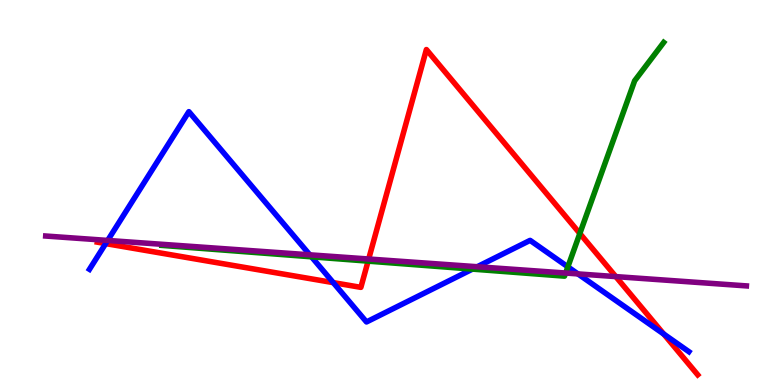[{'lines': ['blue', 'red'], 'intersections': [{'x': 1.36, 'y': 3.67}, {'x': 4.3, 'y': 2.66}, {'x': 8.56, 'y': 1.32}]}, {'lines': ['green', 'red'], 'intersections': [{'x': 4.75, 'y': 3.22}, {'x': 7.48, 'y': 3.94}]}, {'lines': ['purple', 'red'], 'intersections': [{'x': 4.76, 'y': 3.27}, {'x': 7.95, 'y': 2.82}]}, {'lines': ['blue', 'green'], 'intersections': [{'x': 4.02, 'y': 3.33}, {'x': 6.1, 'y': 3.01}, {'x': 7.33, 'y': 3.07}]}, {'lines': ['blue', 'purple'], 'intersections': [{'x': 1.39, 'y': 3.75}, {'x': 4.0, 'y': 3.38}, {'x': 6.16, 'y': 3.07}, {'x': 7.46, 'y': 2.89}]}, {'lines': ['green', 'purple'], 'intersections': [{'x': 7.3, 'y': 2.91}]}]